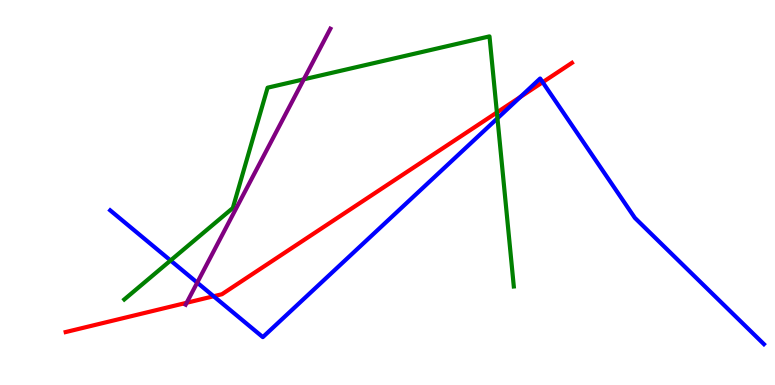[{'lines': ['blue', 'red'], 'intersections': [{'x': 2.76, 'y': 2.31}, {'x': 6.71, 'y': 7.48}, {'x': 7.0, 'y': 7.86}]}, {'lines': ['green', 'red'], 'intersections': [{'x': 6.41, 'y': 7.08}]}, {'lines': ['purple', 'red'], 'intersections': [{'x': 2.41, 'y': 2.14}]}, {'lines': ['blue', 'green'], 'intersections': [{'x': 2.2, 'y': 3.23}, {'x': 6.42, 'y': 6.93}]}, {'lines': ['blue', 'purple'], 'intersections': [{'x': 2.54, 'y': 2.66}]}, {'lines': ['green', 'purple'], 'intersections': [{'x': 3.92, 'y': 7.94}]}]